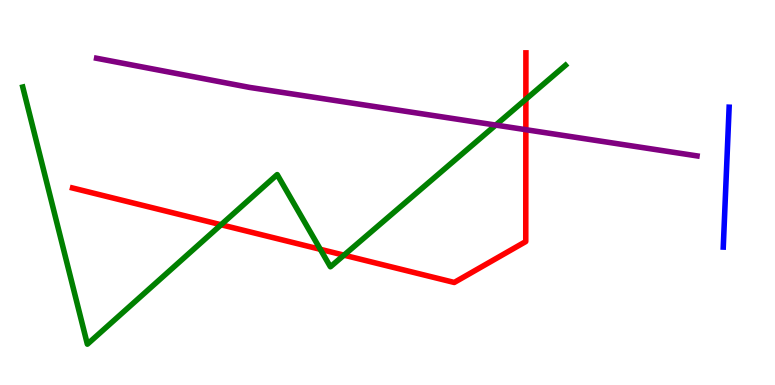[{'lines': ['blue', 'red'], 'intersections': []}, {'lines': ['green', 'red'], 'intersections': [{'x': 2.85, 'y': 4.16}, {'x': 4.13, 'y': 3.52}, {'x': 4.44, 'y': 3.37}, {'x': 6.79, 'y': 7.42}]}, {'lines': ['purple', 'red'], 'intersections': [{'x': 6.79, 'y': 6.63}]}, {'lines': ['blue', 'green'], 'intersections': []}, {'lines': ['blue', 'purple'], 'intersections': []}, {'lines': ['green', 'purple'], 'intersections': [{'x': 6.4, 'y': 6.75}]}]